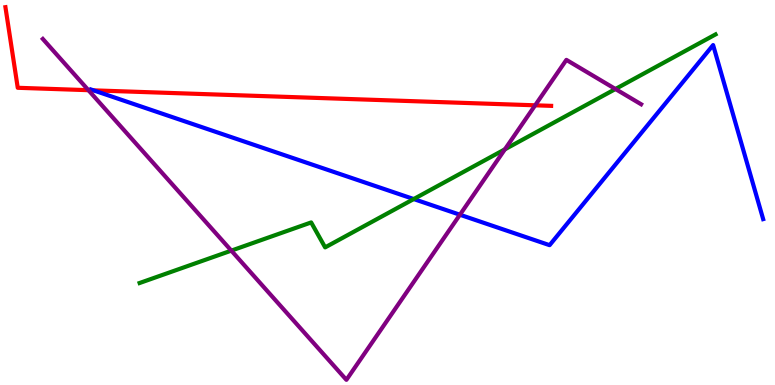[{'lines': ['blue', 'red'], 'intersections': [{'x': 1.21, 'y': 7.65}]}, {'lines': ['green', 'red'], 'intersections': []}, {'lines': ['purple', 'red'], 'intersections': [{'x': 1.14, 'y': 7.66}, {'x': 6.91, 'y': 7.26}]}, {'lines': ['blue', 'green'], 'intersections': [{'x': 5.34, 'y': 4.83}]}, {'lines': ['blue', 'purple'], 'intersections': [{'x': 5.93, 'y': 4.42}]}, {'lines': ['green', 'purple'], 'intersections': [{'x': 2.98, 'y': 3.49}, {'x': 6.51, 'y': 6.12}, {'x': 7.94, 'y': 7.69}]}]